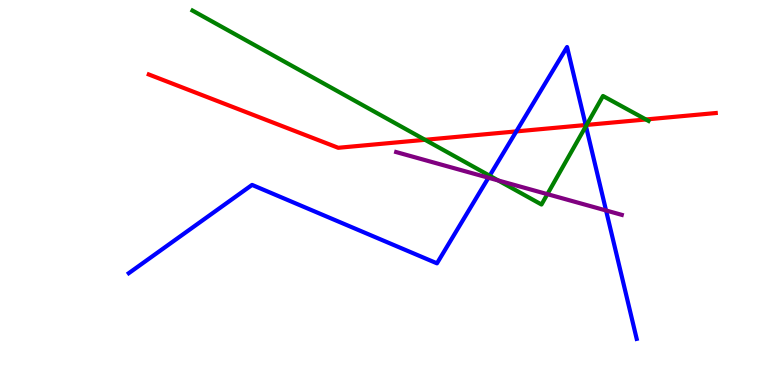[{'lines': ['blue', 'red'], 'intersections': [{'x': 6.66, 'y': 6.59}, {'x': 7.56, 'y': 6.75}]}, {'lines': ['green', 'red'], 'intersections': [{'x': 5.48, 'y': 6.37}, {'x': 7.57, 'y': 6.76}, {'x': 8.33, 'y': 6.9}]}, {'lines': ['purple', 'red'], 'intersections': []}, {'lines': ['blue', 'green'], 'intersections': [{'x': 6.32, 'y': 5.44}, {'x': 7.56, 'y': 6.72}]}, {'lines': ['blue', 'purple'], 'intersections': [{'x': 6.3, 'y': 5.38}, {'x': 7.82, 'y': 4.53}]}, {'lines': ['green', 'purple'], 'intersections': [{'x': 6.43, 'y': 5.31}, {'x': 7.06, 'y': 4.96}]}]